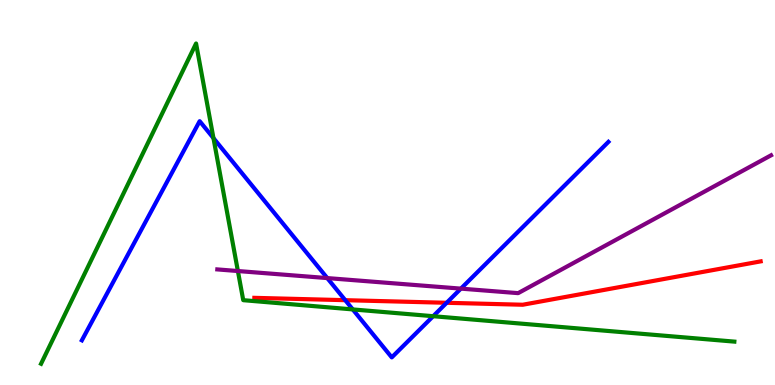[{'lines': ['blue', 'red'], 'intersections': [{'x': 4.45, 'y': 2.2}, {'x': 5.76, 'y': 2.14}]}, {'lines': ['green', 'red'], 'intersections': []}, {'lines': ['purple', 'red'], 'intersections': []}, {'lines': ['blue', 'green'], 'intersections': [{'x': 2.75, 'y': 6.41}, {'x': 4.55, 'y': 1.96}, {'x': 5.59, 'y': 1.79}]}, {'lines': ['blue', 'purple'], 'intersections': [{'x': 4.22, 'y': 2.78}, {'x': 5.95, 'y': 2.5}]}, {'lines': ['green', 'purple'], 'intersections': [{'x': 3.07, 'y': 2.96}]}]